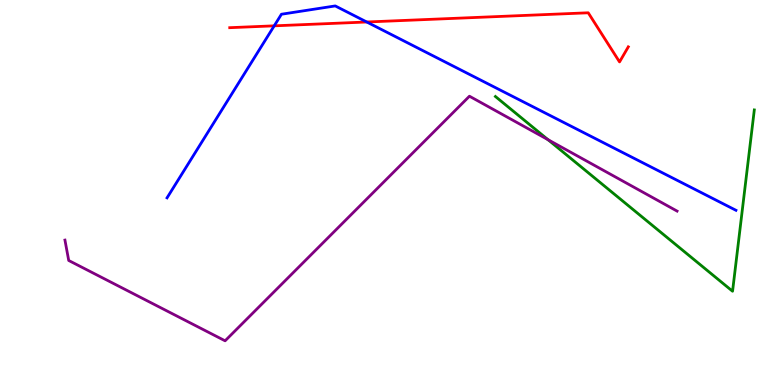[{'lines': ['blue', 'red'], 'intersections': [{'x': 3.54, 'y': 9.33}, {'x': 4.73, 'y': 9.43}]}, {'lines': ['green', 'red'], 'intersections': []}, {'lines': ['purple', 'red'], 'intersections': []}, {'lines': ['blue', 'green'], 'intersections': []}, {'lines': ['blue', 'purple'], 'intersections': []}, {'lines': ['green', 'purple'], 'intersections': [{'x': 7.07, 'y': 6.37}]}]